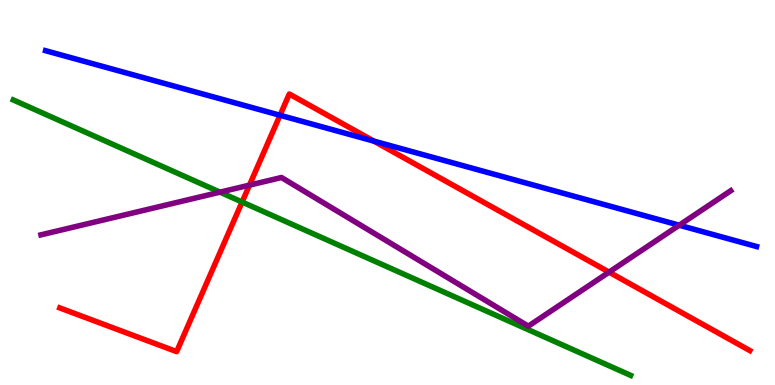[{'lines': ['blue', 'red'], 'intersections': [{'x': 3.61, 'y': 7.01}, {'x': 4.82, 'y': 6.33}]}, {'lines': ['green', 'red'], 'intersections': [{'x': 3.12, 'y': 4.75}]}, {'lines': ['purple', 'red'], 'intersections': [{'x': 3.22, 'y': 5.19}, {'x': 7.86, 'y': 2.93}]}, {'lines': ['blue', 'green'], 'intersections': []}, {'lines': ['blue', 'purple'], 'intersections': [{'x': 8.76, 'y': 4.15}]}, {'lines': ['green', 'purple'], 'intersections': [{'x': 2.84, 'y': 5.01}]}]